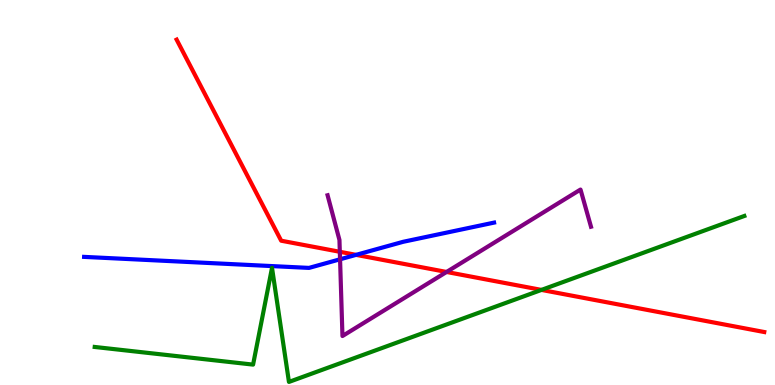[{'lines': ['blue', 'red'], 'intersections': [{'x': 4.59, 'y': 3.38}]}, {'lines': ['green', 'red'], 'intersections': [{'x': 6.99, 'y': 2.47}]}, {'lines': ['purple', 'red'], 'intersections': [{'x': 4.38, 'y': 3.46}, {'x': 5.76, 'y': 2.94}]}, {'lines': ['blue', 'green'], 'intersections': []}, {'lines': ['blue', 'purple'], 'intersections': [{'x': 4.39, 'y': 3.27}]}, {'lines': ['green', 'purple'], 'intersections': []}]